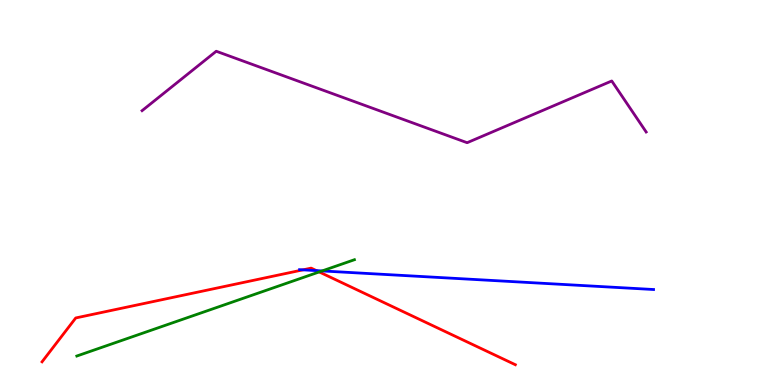[{'lines': ['blue', 'red'], 'intersections': [{'x': 3.91, 'y': 2.99}, {'x': 4.08, 'y': 2.97}]}, {'lines': ['green', 'red'], 'intersections': [{'x': 4.12, 'y': 2.94}]}, {'lines': ['purple', 'red'], 'intersections': []}, {'lines': ['blue', 'green'], 'intersections': [{'x': 4.16, 'y': 2.96}]}, {'lines': ['blue', 'purple'], 'intersections': []}, {'lines': ['green', 'purple'], 'intersections': []}]